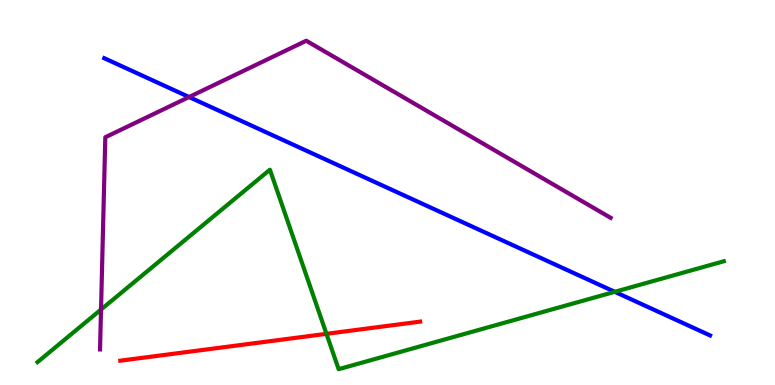[{'lines': ['blue', 'red'], 'intersections': []}, {'lines': ['green', 'red'], 'intersections': [{'x': 4.21, 'y': 1.33}]}, {'lines': ['purple', 'red'], 'intersections': []}, {'lines': ['blue', 'green'], 'intersections': [{'x': 7.93, 'y': 2.42}]}, {'lines': ['blue', 'purple'], 'intersections': [{'x': 2.44, 'y': 7.48}]}, {'lines': ['green', 'purple'], 'intersections': [{'x': 1.3, 'y': 1.96}]}]